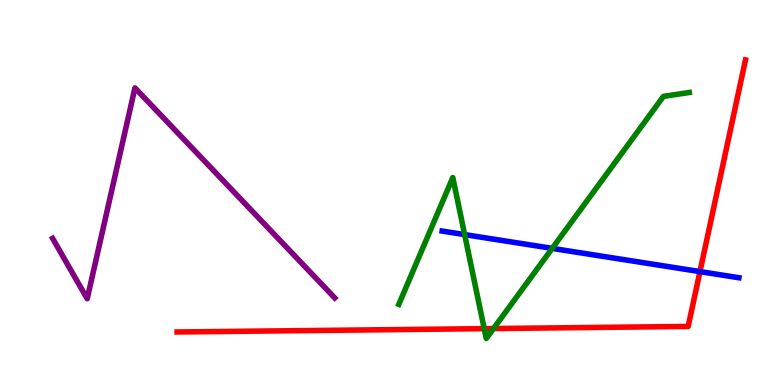[{'lines': ['blue', 'red'], 'intersections': [{'x': 9.03, 'y': 2.95}]}, {'lines': ['green', 'red'], 'intersections': [{'x': 6.25, 'y': 1.46}, {'x': 6.37, 'y': 1.47}]}, {'lines': ['purple', 'red'], 'intersections': []}, {'lines': ['blue', 'green'], 'intersections': [{'x': 6.0, 'y': 3.91}, {'x': 7.13, 'y': 3.55}]}, {'lines': ['blue', 'purple'], 'intersections': []}, {'lines': ['green', 'purple'], 'intersections': []}]